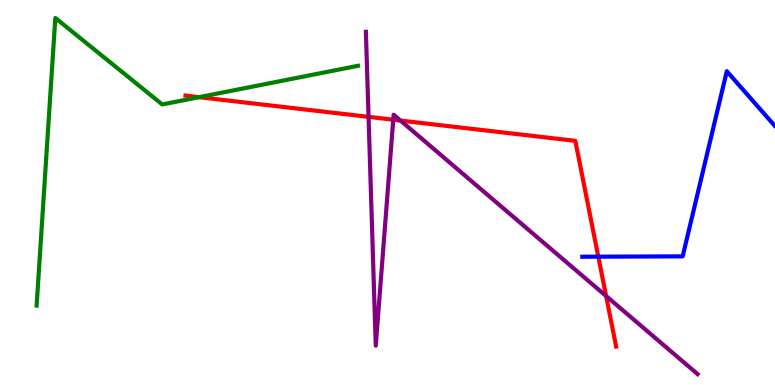[{'lines': ['blue', 'red'], 'intersections': [{'x': 7.72, 'y': 3.33}]}, {'lines': ['green', 'red'], 'intersections': [{'x': 2.57, 'y': 7.48}]}, {'lines': ['purple', 'red'], 'intersections': [{'x': 4.76, 'y': 6.96}, {'x': 5.07, 'y': 6.89}, {'x': 5.17, 'y': 6.87}, {'x': 7.82, 'y': 2.31}]}, {'lines': ['blue', 'green'], 'intersections': []}, {'lines': ['blue', 'purple'], 'intersections': []}, {'lines': ['green', 'purple'], 'intersections': []}]